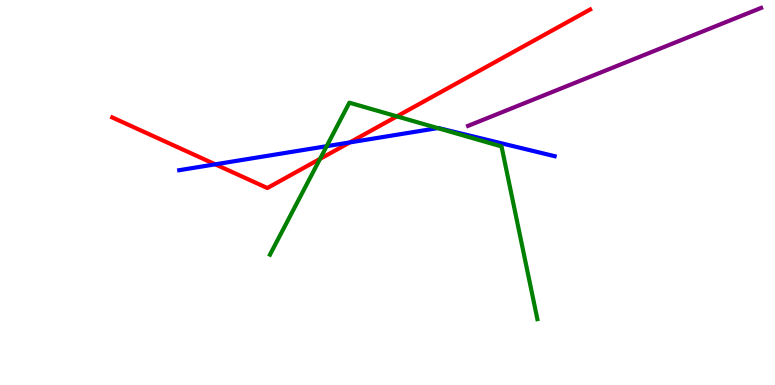[{'lines': ['blue', 'red'], 'intersections': [{'x': 2.78, 'y': 5.73}, {'x': 4.51, 'y': 6.3}]}, {'lines': ['green', 'red'], 'intersections': [{'x': 4.13, 'y': 5.87}, {'x': 5.12, 'y': 6.98}]}, {'lines': ['purple', 'red'], 'intersections': []}, {'lines': ['blue', 'green'], 'intersections': [{'x': 4.21, 'y': 6.2}, {'x': 5.65, 'y': 6.67}]}, {'lines': ['blue', 'purple'], 'intersections': []}, {'lines': ['green', 'purple'], 'intersections': []}]